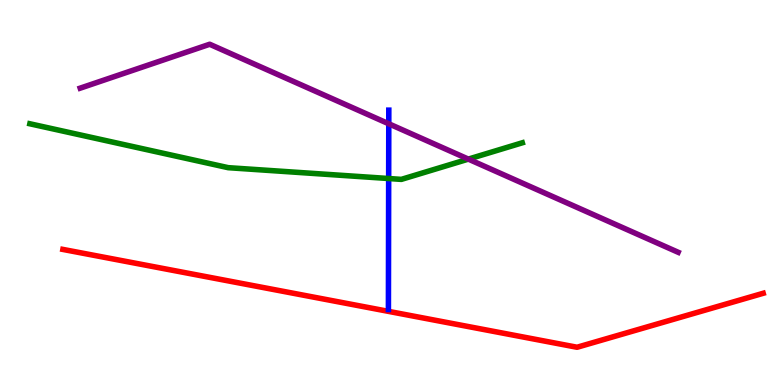[{'lines': ['blue', 'red'], 'intersections': []}, {'lines': ['green', 'red'], 'intersections': []}, {'lines': ['purple', 'red'], 'intersections': []}, {'lines': ['blue', 'green'], 'intersections': [{'x': 5.02, 'y': 5.36}]}, {'lines': ['blue', 'purple'], 'intersections': [{'x': 5.02, 'y': 6.78}]}, {'lines': ['green', 'purple'], 'intersections': [{'x': 6.04, 'y': 5.87}]}]